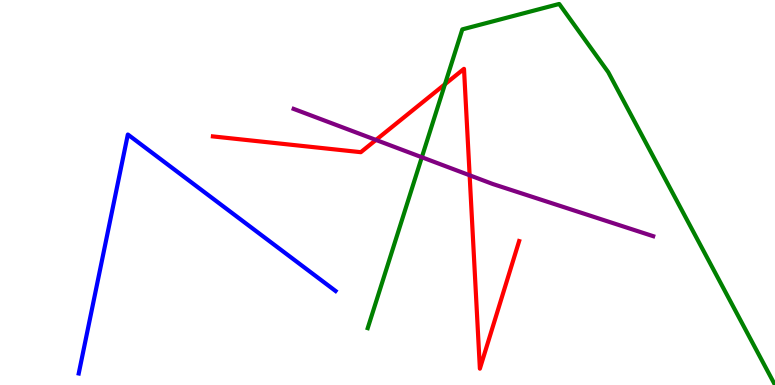[{'lines': ['blue', 'red'], 'intersections': []}, {'lines': ['green', 'red'], 'intersections': [{'x': 5.74, 'y': 7.81}]}, {'lines': ['purple', 'red'], 'intersections': [{'x': 4.85, 'y': 6.37}, {'x': 6.06, 'y': 5.45}]}, {'lines': ['blue', 'green'], 'intersections': []}, {'lines': ['blue', 'purple'], 'intersections': []}, {'lines': ['green', 'purple'], 'intersections': [{'x': 5.44, 'y': 5.92}]}]